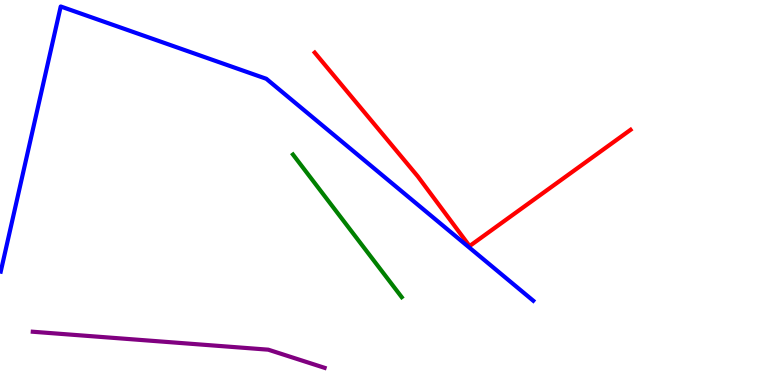[{'lines': ['blue', 'red'], 'intersections': []}, {'lines': ['green', 'red'], 'intersections': []}, {'lines': ['purple', 'red'], 'intersections': []}, {'lines': ['blue', 'green'], 'intersections': []}, {'lines': ['blue', 'purple'], 'intersections': []}, {'lines': ['green', 'purple'], 'intersections': []}]